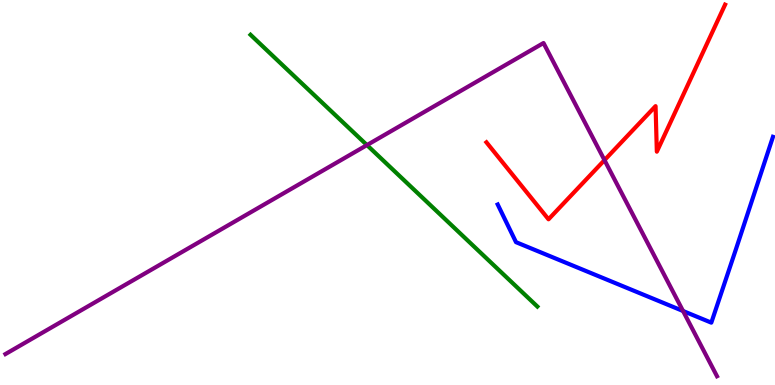[{'lines': ['blue', 'red'], 'intersections': []}, {'lines': ['green', 'red'], 'intersections': []}, {'lines': ['purple', 'red'], 'intersections': [{'x': 7.8, 'y': 5.84}]}, {'lines': ['blue', 'green'], 'intersections': []}, {'lines': ['blue', 'purple'], 'intersections': [{'x': 8.81, 'y': 1.92}]}, {'lines': ['green', 'purple'], 'intersections': [{'x': 4.73, 'y': 6.23}]}]